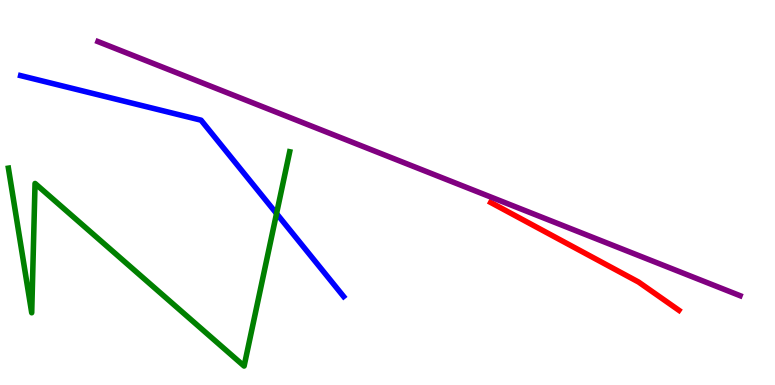[{'lines': ['blue', 'red'], 'intersections': []}, {'lines': ['green', 'red'], 'intersections': []}, {'lines': ['purple', 'red'], 'intersections': []}, {'lines': ['blue', 'green'], 'intersections': [{'x': 3.57, 'y': 4.45}]}, {'lines': ['blue', 'purple'], 'intersections': []}, {'lines': ['green', 'purple'], 'intersections': []}]